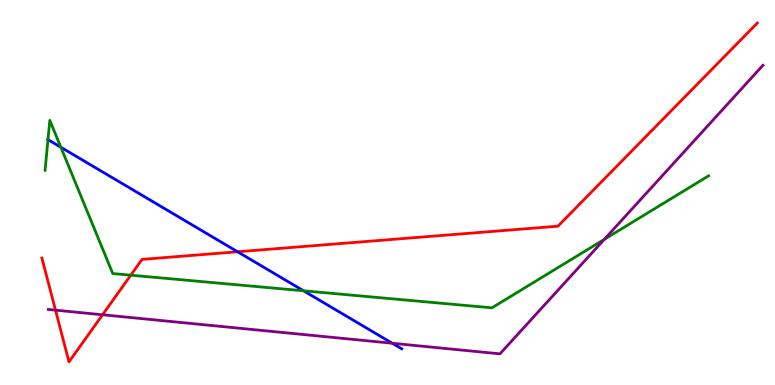[{'lines': ['blue', 'red'], 'intersections': [{'x': 3.07, 'y': 3.46}]}, {'lines': ['green', 'red'], 'intersections': [{'x': 1.69, 'y': 2.85}]}, {'lines': ['purple', 'red'], 'intersections': [{'x': 0.716, 'y': 1.94}, {'x': 1.32, 'y': 1.82}]}, {'lines': ['blue', 'green'], 'intersections': [{'x': 0.619, 'y': 6.37}, {'x': 0.785, 'y': 6.18}, {'x': 3.92, 'y': 2.45}]}, {'lines': ['blue', 'purple'], 'intersections': [{'x': 5.06, 'y': 1.08}]}, {'lines': ['green', 'purple'], 'intersections': [{'x': 7.8, 'y': 3.78}]}]